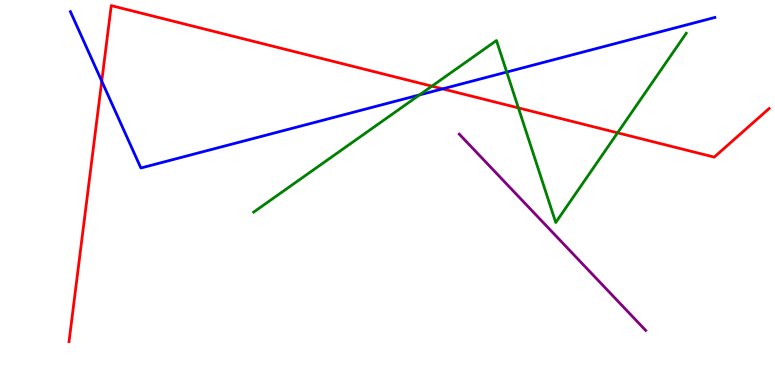[{'lines': ['blue', 'red'], 'intersections': [{'x': 1.31, 'y': 7.89}, {'x': 5.71, 'y': 7.69}]}, {'lines': ['green', 'red'], 'intersections': [{'x': 5.57, 'y': 7.76}, {'x': 6.69, 'y': 7.2}, {'x': 7.97, 'y': 6.55}]}, {'lines': ['purple', 'red'], 'intersections': []}, {'lines': ['blue', 'green'], 'intersections': [{'x': 5.41, 'y': 7.53}, {'x': 6.54, 'y': 8.13}]}, {'lines': ['blue', 'purple'], 'intersections': []}, {'lines': ['green', 'purple'], 'intersections': []}]